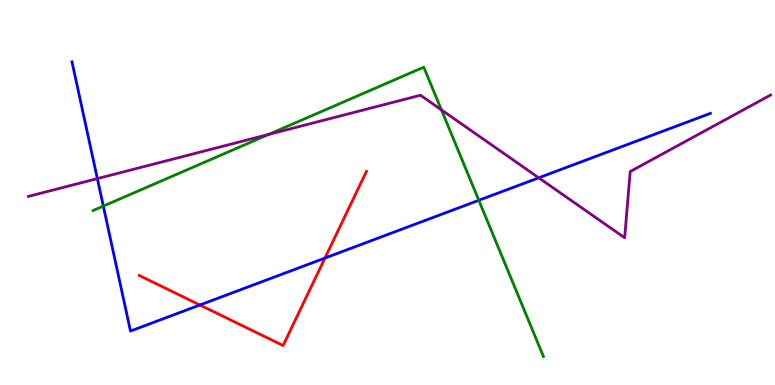[{'lines': ['blue', 'red'], 'intersections': [{'x': 2.58, 'y': 2.08}, {'x': 4.19, 'y': 3.3}]}, {'lines': ['green', 'red'], 'intersections': []}, {'lines': ['purple', 'red'], 'intersections': []}, {'lines': ['blue', 'green'], 'intersections': [{'x': 1.33, 'y': 4.65}, {'x': 6.18, 'y': 4.8}]}, {'lines': ['blue', 'purple'], 'intersections': [{'x': 1.26, 'y': 5.36}, {'x': 6.95, 'y': 5.38}]}, {'lines': ['green', 'purple'], 'intersections': [{'x': 3.47, 'y': 6.51}, {'x': 5.7, 'y': 7.15}]}]